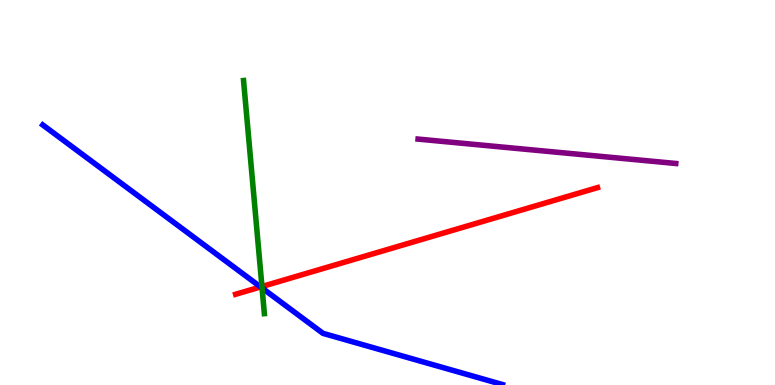[{'lines': ['blue', 'red'], 'intersections': [{'x': 3.36, 'y': 2.55}]}, {'lines': ['green', 'red'], 'intersections': [{'x': 3.38, 'y': 2.56}]}, {'lines': ['purple', 'red'], 'intersections': []}, {'lines': ['blue', 'green'], 'intersections': [{'x': 3.38, 'y': 2.52}]}, {'lines': ['blue', 'purple'], 'intersections': []}, {'lines': ['green', 'purple'], 'intersections': []}]